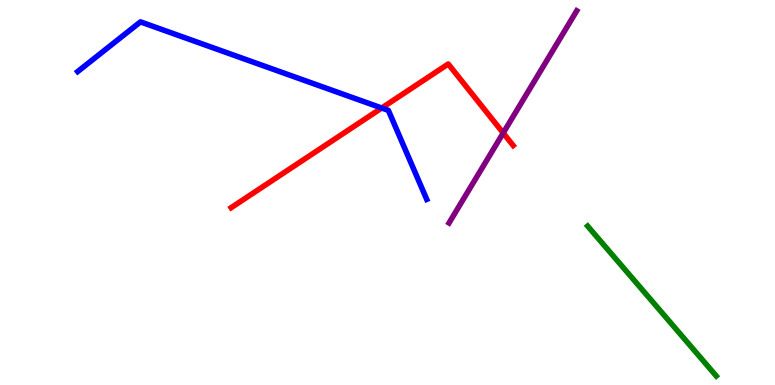[{'lines': ['blue', 'red'], 'intersections': [{'x': 4.93, 'y': 7.19}]}, {'lines': ['green', 'red'], 'intersections': []}, {'lines': ['purple', 'red'], 'intersections': [{'x': 6.49, 'y': 6.55}]}, {'lines': ['blue', 'green'], 'intersections': []}, {'lines': ['blue', 'purple'], 'intersections': []}, {'lines': ['green', 'purple'], 'intersections': []}]